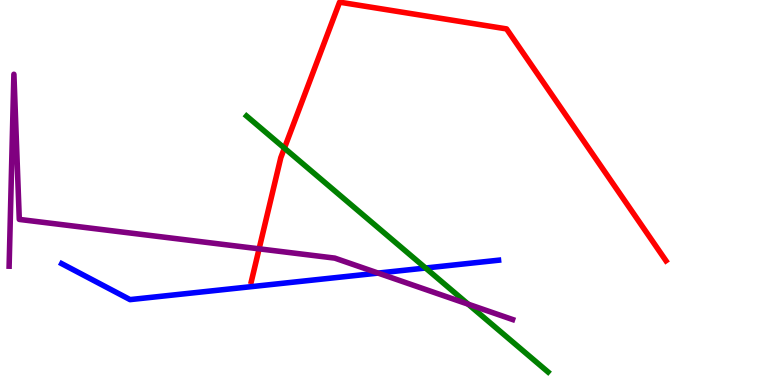[{'lines': ['blue', 'red'], 'intersections': []}, {'lines': ['green', 'red'], 'intersections': [{'x': 3.67, 'y': 6.15}]}, {'lines': ['purple', 'red'], 'intersections': [{'x': 3.34, 'y': 3.54}]}, {'lines': ['blue', 'green'], 'intersections': [{'x': 5.49, 'y': 3.04}]}, {'lines': ['blue', 'purple'], 'intersections': [{'x': 4.88, 'y': 2.91}]}, {'lines': ['green', 'purple'], 'intersections': [{'x': 6.04, 'y': 2.1}]}]